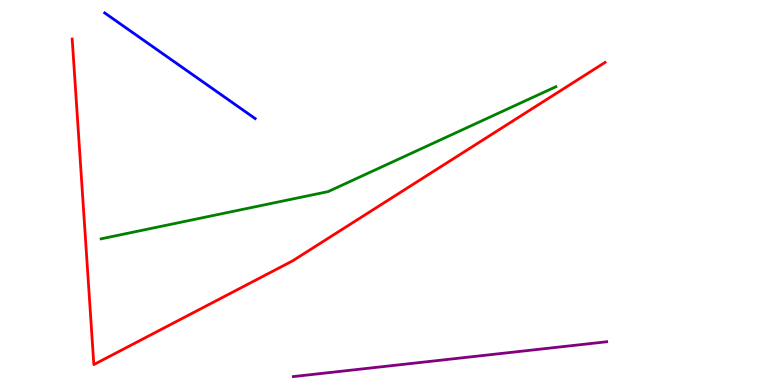[{'lines': ['blue', 'red'], 'intersections': []}, {'lines': ['green', 'red'], 'intersections': []}, {'lines': ['purple', 'red'], 'intersections': []}, {'lines': ['blue', 'green'], 'intersections': []}, {'lines': ['blue', 'purple'], 'intersections': []}, {'lines': ['green', 'purple'], 'intersections': []}]